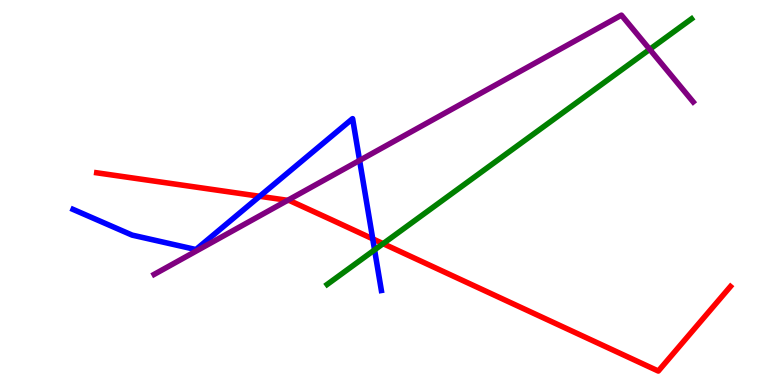[{'lines': ['blue', 'red'], 'intersections': [{'x': 3.35, 'y': 4.9}, {'x': 4.81, 'y': 3.8}]}, {'lines': ['green', 'red'], 'intersections': [{'x': 4.94, 'y': 3.67}]}, {'lines': ['purple', 'red'], 'intersections': [{'x': 3.71, 'y': 4.8}]}, {'lines': ['blue', 'green'], 'intersections': [{'x': 4.83, 'y': 3.51}]}, {'lines': ['blue', 'purple'], 'intersections': [{'x': 4.64, 'y': 5.83}]}, {'lines': ['green', 'purple'], 'intersections': [{'x': 8.38, 'y': 8.72}]}]